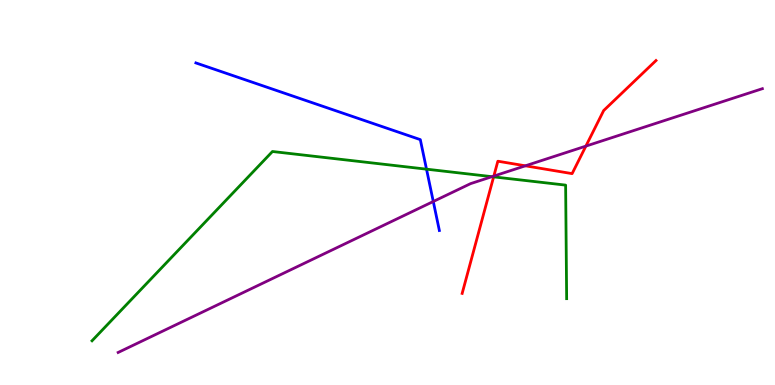[{'lines': ['blue', 'red'], 'intersections': []}, {'lines': ['green', 'red'], 'intersections': [{'x': 6.37, 'y': 5.41}]}, {'lines': ['purple', 'red'], 'intersections': [{'x': 6.37, 'y': 5.43}, {'x': 6.78, 'y': 5.69}, {'x': 7.56, 'y': 6.2}]}, {'lines': ['blue', 'green'], 'intersections': [{'x': 5.5, 'y': 5.61}]}, {'lines': ['blue', 'purple'], 'intersections': [{'x': 5.59, 'y': 4.77}]}, {'lines': ['green', 'purple'], 'intersections': [{'x': 6.35, 'y': 5.41}]}]